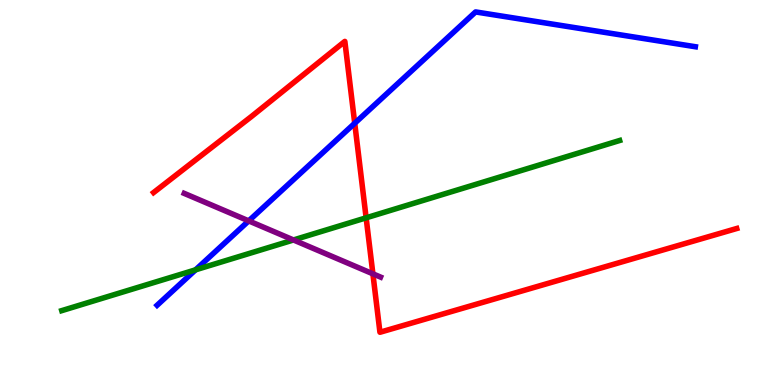[{'lines': ['blue', 'red'], 'intersections': [{'x': 4.58, 'y': 6.8}]}, {'lines': ['green', 'red'], 'intersections': [{'x': 4.72, 'y': 4.34}]}, {'lines': ['purple', 'red'], 'intersections': [{'x': 4.81, 'y': 2.89}]}, {'lines': ['blue', 'green'], 'intersections': [{'x': 2.52, 'y': 2.99}]}, {'lines': ['blue', 'purple'], 'intersections': [{'x': 3.21, 'y': 4.26}]}, {'lines': ['green', 'purple'], 'intersections': [{'x': 3.79, 'y': 3.77}]}]